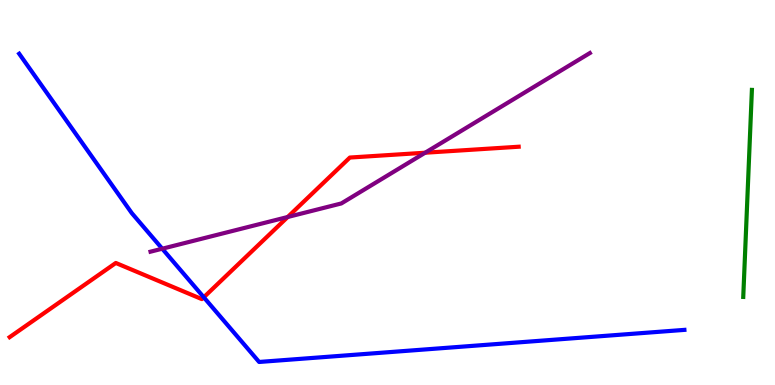[{'lines': ['blue', 'red'], 'intersections': [{'x': 2.63, 'y': 2.28}]}, {'lines': ['green', 'red'], 'intersections': []}, {'lines': ['purple', 'red'], 'intersections': [{'x': 3.71, 'y': 4.36}, {'x': 5.49, 'y': 6.03}]}, {'lines': ['blue', 'green'], 'intersections': []}, {'lines': ['blue', 'purple'], 'intersections': [{'x': 2.09, 'y': 3.54}]}, {'lines': ['green', 'purple'], 'intersections': []}]